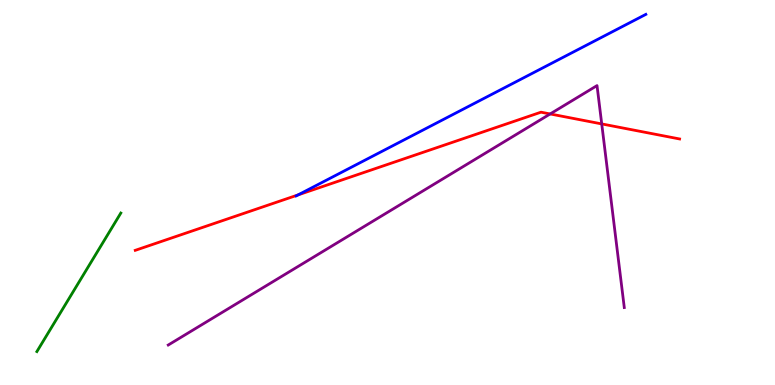[{'lines': ['blue', 'red'], 'intersections': [{'x': 3.85, 'y': 4.94}]}, {'lines': ['green', 'red'], 'intersections': []}, {'lines': ['purple', 'red'], 'intersections': [{'x': 7.1, 'y': 7.04}, {'x': 7.76, 'y': 6.78}]}, {'lines': ['blue', 'green'], 'intersections': []}, {'lines': ['blue', 'purple'], 'intersections': []}, {'lines': ['green', 'purple'], 'intersections': []}]